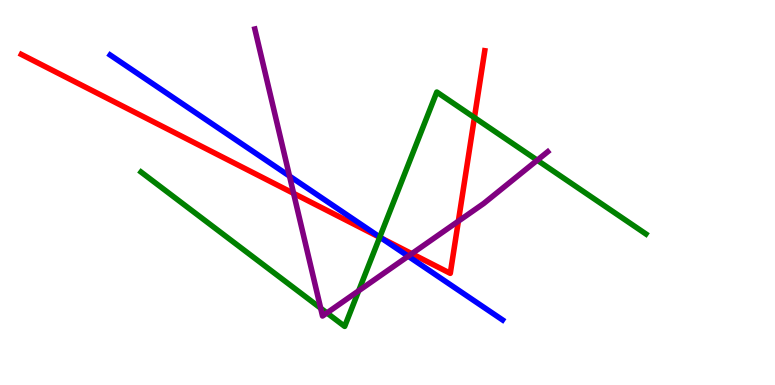[{'lines': ['blue', 'red'], 'intersections': [{'x': 4.93, 'y': 3.81}]}, {'lines': ['green', 'red'], 'intersections': [{'x': 4.9, 'y': 3.84}, {'x': 6.12, 'y': 6.95}]}, {'lines': ['purple', 'red'], 'intersections': [{'x': 3.79, 'y': 4.98}, {'x': 5.31, 'y': 3.41}, {'x': 5.91, 'y': 4.26}]}, {'lines': ['blue', 'green'], 'intersections': [{'x': 4.9, 'y': 3.84}]}, {'lines': ['blue', 'purple'], 'intersections': [{'x': 3.74, 'y': 5.43}, {'x': 5.27, 'y': 3.35}]}, {'lines': ['green', 'purple'], 'intersections': [{'x': 4.14, 'y': 1.99}, {'x': 4.22, 'y': 1.87}, {'x': 4.63, 'y': 2.45}, {'x': 6.93, 'y': 5.84}]}]